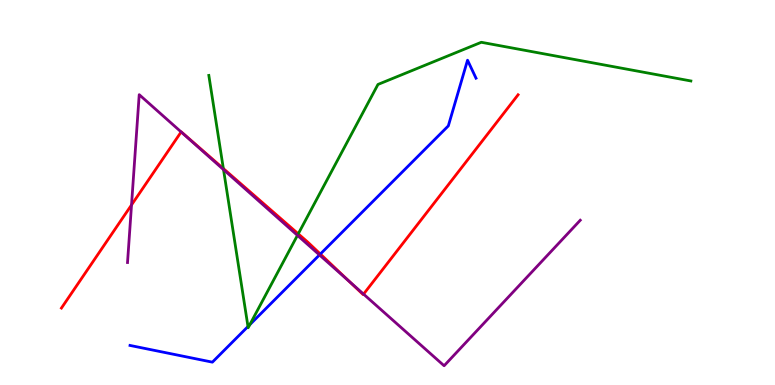[{'lines': ['blue', 'red'], 'intersections': [{'x': 4.13, 'y': 3.4}]}, {'lines': ['green', 'red'], 'intersections': [{'x': 2.88, 'y': 5.62}, {'x': 3.85, 'y': 3.93}]}, {'lines': ['purple', 'red'], 'intersections': [{'x': 1.7, 'y': 4.68}, {'x': 2.34, 'y': 6.57}, {'x': 4.51, 'y': 2.69}, {'x': 4.69, 'y': 2.36}]}, {'lines': ['blue', 'green'], 'intersections': [{'x': 3.2, 'y': 1.52}, {'x': 3.22, 'y': 1.57}]}, {'lines': ['blue', 'purple'], 'intersections': [{'x': 4.12, 'y': 3.38}]}, {'lines': ['green', 'purple'], 'intersections': [{'x': 2.88, 'y': 5.59}, {'x': 3.84, 'y': 3.89}]}]